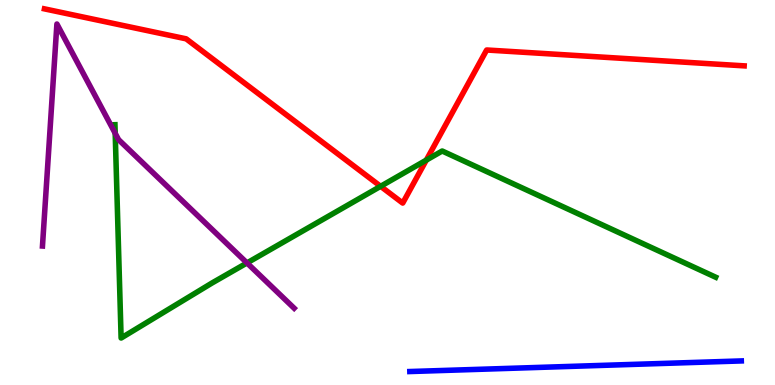[{'lines': ['blue', 'red'], 'intersections': []}, {'lines': ['green', 'red'], 'intersections': [{'x': 4.91, 'y': 5.16}, {'x': 5.5, 'y': 5.84}]}, {'lines': ['purple', 'red'], 'intersections': []}, {'lines': ['blue', 'green'], 'intersections': []}, {'lines': ['blue', 'purple'], 'intersections': []}, {'lines': ['green', 'purple'], 'intersections': [{'x': 1.49, 'y': 6.54}, {'x': 3.19, 'y': 3.17}]}]